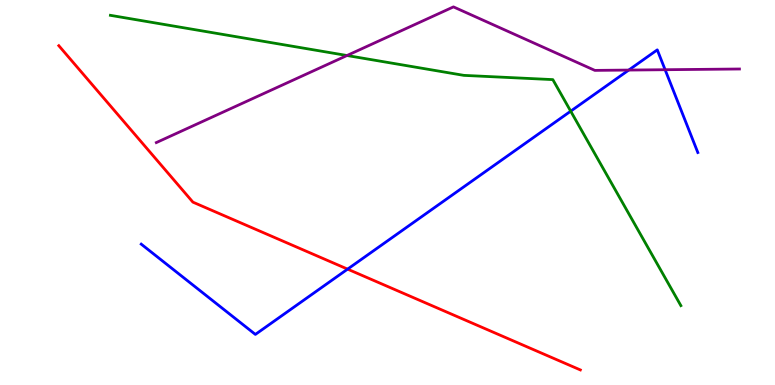[{'lines': ['blue', 'red'], 'intersections': [{'x': 4.49, 'y': 3.01}]}, {'lines': ['green', 'red'], 'intersections': []}, {'lines': ['purple', 'red'], 'intersections': []}, {'lines': ['blue', 'green'], 'intersections': [{'x': 7.36, 'y': 7.11}]}, {'lines': ['blue', 'purple'], 'intersections': [{'x': 8.11, 'y': 8.18}, {'x': 8.58, 'y': 8.19}]}, {'lines': ['green', 'purple'], 'intersections': [{'x': 4.48, 'y': 8.56}]}]